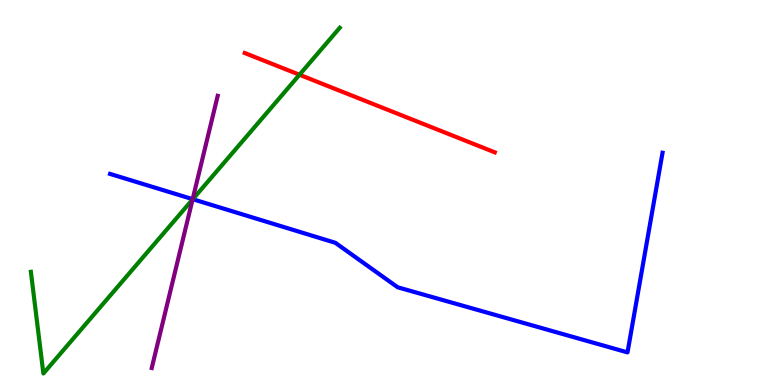[{'lines': ['blue', 'red'], 'intersections': []}, {'lines': ['green', 'red'], 'intersections': [{'x': 3.86, 'y': 8.06}]}, {'lines': ['purple', 'red'], 'intersections': []}, {'lines': ['blue', 'green'], 'intersections': [{'x': 2.49, 'y': 4.83}]}, {'lines': ['blue', 'purple'], 'intersections': [{'x': 2.49, 'y': 4.83}]}, {'lines': ['green', 'purple'], 'intersections': [{'x': 2.49, 'y': 4.82}]}]